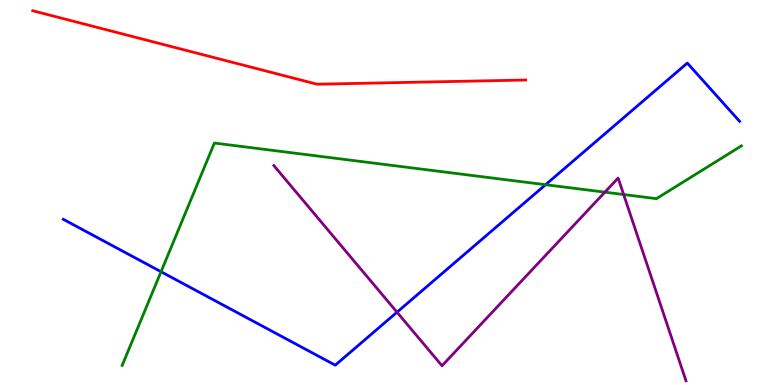[{'lines': ['blue', 'red'], 'intersections': []}, {'lines': ['green', 'red'], 'intersections': []}, {'lines': ['purple', 'red'], 'intersections': []}, {'lines': ['blue', 'green'], 'intersections': [{'x': 2.08, 'y': 2.94}, {'x': 7.04, 'y': 5.2}]}, {'lines': ['blue', 'purple'], 'intersections': [{'x': 5.12, 'y': 1.89}]}, {'lines': ['green', 'purple'], 'intersections': [{'x': 7.8, 'y': 5.01}, {'x': 8.05, 'y': 4.95}]}]